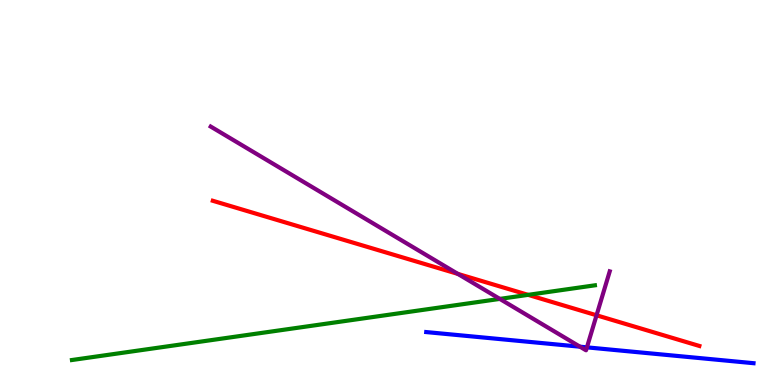[{'lines': ['blue', 'red'], 'intersections': []}, {'lines': ['green', 'red'], 'intersections': [{'x': 6.81, 'y': 2.34}]}, {'lines': ['purple', 'red'], 'intersections': [{'x': 5.91, 'y': 2.89}, {'x': 7.7, 'y': 1.81}]}, {'lines': ['blue', 'green'], 'intersections': []}, {'lines': ['blue', 'purple'], 'intersections': [{'x': 7.48, 'y': 0.995}, {'x': 7.57, 'y': 0.978}]}, {'lines': ['green', 'purple'], 'intersections': [{'x': 6.45, 'y': 2.24}]}]